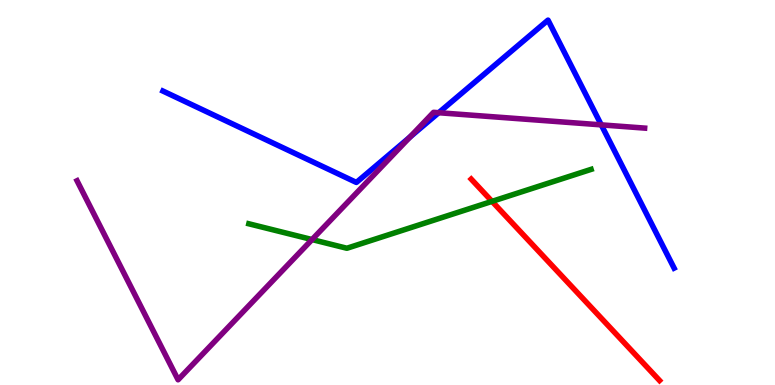[{'lines': ['blue', 'red'], 'intersections': []}, {'lines': ['green', 'red'], 'intersections': [{'x': 6.35, 'y': 4.77}]}, {'lines': ['purple', 'red'], 'intersections': []}, {'lines': ['blue', 'green'], 'intersections': []}, {'lines': ['blue', 'purple'], 'intersections': [{'x': 5.29, 'y': 6.44}, {'x': 5.66, 'y': 7.07}, {'x': 7.76, 'y': 6.76}]}, {'lines': ['green', 'purple'], 'intersections': [{'x': 4.03, 'y': 3.78}]}]